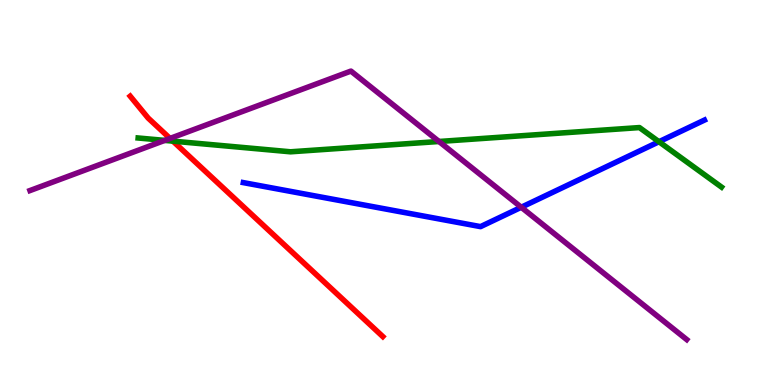[{'lines': ['blue', 'red'], 'intersections': []}, {'lines': ['green', 'red'], 'intersections': [{'x': 2.23, 'y': 6.33}]}, {'lines': ['purple', 'red'], 'intersections': [{'x': 2.19, 'y': 6.4}]}, {'lines': ['blue', 'green'], 'intersections': [{'x': 8.5, 'y': 6.32}]}, {'lines': ['blue', 'purple'], 'intersections': [{'x': 6.73, 'y': 4.62}]}, {'lines': ['green', 'purple'], 'intersections': [{'x': 2.13, 'y': 6.35}, {'x': 5.66, 'y': 6.32}]}]